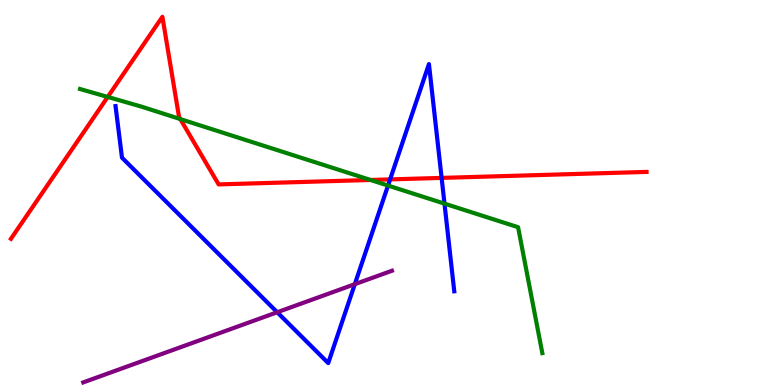[{'lines': ['blue', 'red'], 'intersections': [{'x': 5.03, 'y': 5.34}, {'x': 5.7, 'y': 5.38}]}, {'lines': ['green', 'red'], 'intersections': [{'x': 1.39, 'y': 7.48}, {'x': 2.33, 'y': 6.91}, {'x': 4.78, 'y': 5.33}]}, {'lines': ['purple', 'red'], 'intersections': []}, {'lines': ['blue', 'green'], 'intersections': [{'x': 5.01, 'y': 5.18}, {'x': 5.74, 'y': 4.71}]}, {'lines': ['blue', 'purple'], 'intersections': [{'x': 3.58, 'y': 1.89}, {'x': 4.58, 'y': 2.62}]}, {'lines': ['green', 'purple'], 'intersections': []}]